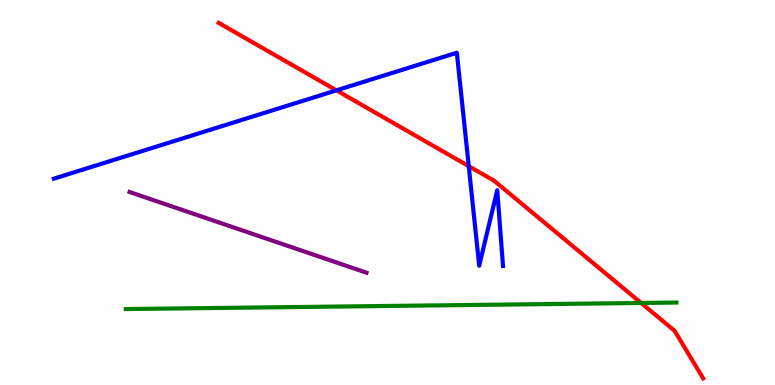[{'lines': ['blue', 'red'], 'intersections': [{'x': 4.34, 'y': 7.65}, {'x': 6.05, 'y': 5.68}]}, {'lines': ['green', 'red'], 'intersections': [{'x': 8.27, 'y': 2.13}]}, {'lines': ['purple', 'red'], 'intersections': []}, {'lines': ['blue', 'green'], 'intersections': []}, {'lines': ['blue', 'purple'], 'intersections': []}, {'lines': ['green', 'purple'], 'intersections': []}]